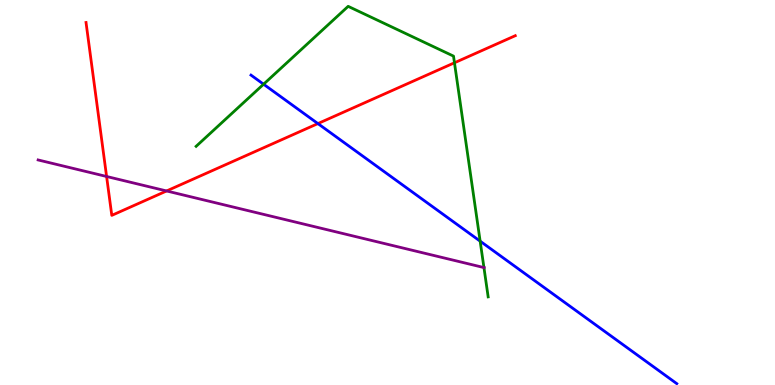[{'lines': ['blue', 'red'], 'intersections': [{'x': 4.1, 'y': 6.79}]}, {'lines': ['green', 'red'], 'intersections': [{'x': 5.86, 'y': 8.37}]}, {'lines': ['purple', 'red'], 'intersections': [{'x': 1.38, 'y': 5.42}, {'x': 2.15, 'y': 5.04}]}, {'lines': ['blue', 'green'], 'intersections': [{'x': 3.4, 'y': 7.81}, {'x': 6.2, 'y': 3.74}]}, {'lines': ['blue', 'purple'], 'intersections': []}, {'lines': ['green', 'purple'], 'intersections': [{'x': 6.24, 'y': 3.05}]}]